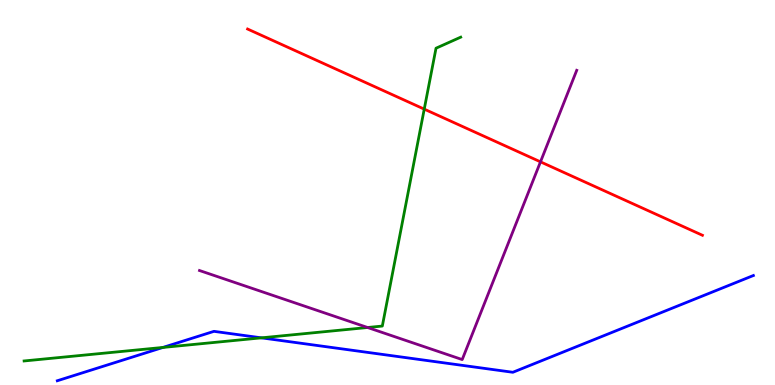[{'lines': ['blue', 'red'], 'intersections': []}, {'lines': ['green', 'red'], 'intersections': [{'x': 5.47, 'y': 7.17}]}, {'lines': ['purple', 'red'], 'intersections': [{'x': 6.97, 'y': 5.8}]}, {'lines': ['blue', 'green'], 'intersections': [{'x': 2.1, 'y': 0.976}, {'x': 3.37, 'y': 1.22}]}, {'lines': ['blue', 'purple'], 'intersections': []}, {'lines': ['green', 'purple'], 'intersections': [{'x': 4.74, 'y': 1.49}]}]